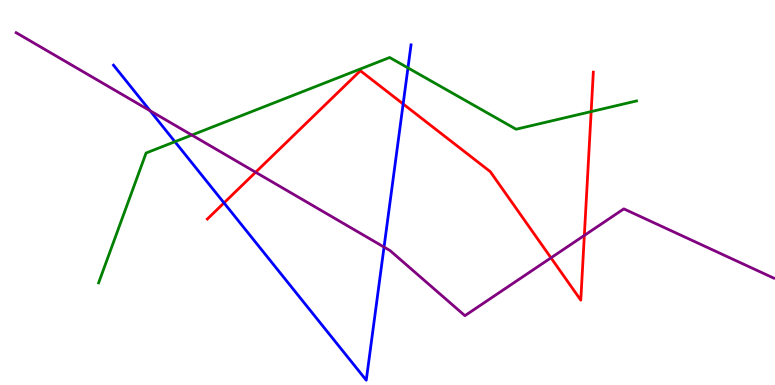[{'lines': ['blue', 'red'], 'intersections': [{'x': 2.89, 'y': 4.73}, {'x': 5.2, 'y': 7.3}]}, {'lines': ['green', 'red'], 'intersections': [{'x': 7.63, 'y': 7.1}]}, {'lines': ['purple', 'red'], 'intersections': [{'x': 3.3, 'y': 5.53}, {'x': 7.11, 'y': 3.3}, {'x': 7.54, 'y': 3.89}]}, {'lines': ['blue', 'green'], 'intersections': [{'x': 2.26, 'y': 6.32}, {'x': 5.26, 'y': 8.24}]}, {'lines': ['blue', 'purple'], 'intersections': [{'x': 1.94, 'y': 7.12}, {'x': 4.96, 'y': 3.58}]}, {'lines': ['green', 'purple'], 'intersections': [{'x': 2.48, 'y': 6.49}]}]